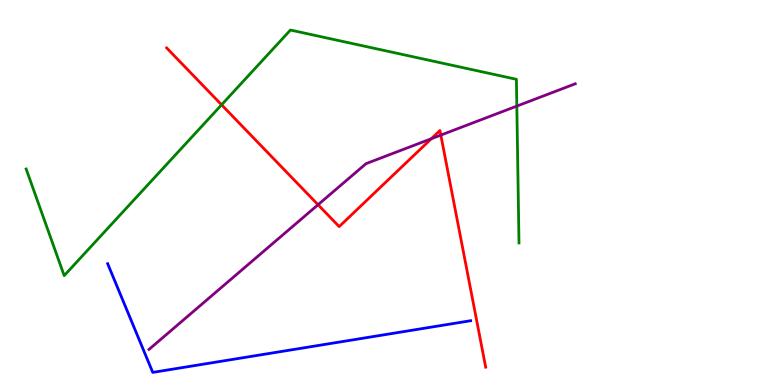[{'lines': ['blue', 'red'], 'intersections': []}, {'lines': ['green', 'red'], 'intersections': [{'x': 2.86, 'y': 7.28}]}, {'lines': ['purple', 'red'], 'intersections': [{'x': 4.1, 'y': 4.68}, {'x': 5.57, 'y': 6.4}, {'x': 5.69, 'y': 6.49}]}, {'lines': ['blue', 'green'], 'intersections': []}, {'lines': ['blue', 'purple'], 'intersections': []}, {'lines': ['green', 'purple'], 'intersections': [{'x': 6.67, 'y': 7.24}]}]